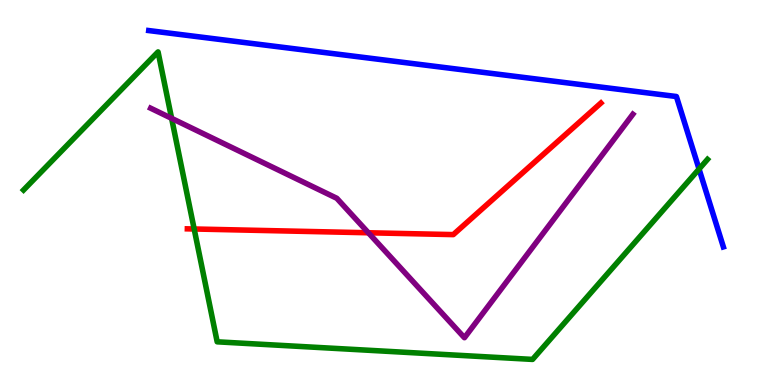[{'lines': ['blue', 'red'], 'intersections': []}, {'lines': ['green', 'red'], 'intersections': [{'x': 2.51, 'y': 4.05}]}, {'lines': ['purple', 'red'], 'intersections': [{'x': 4.75, 'y': 3.95}]}, {'lines': ['blue', 'green'], 'intersections': [{'x': 9.02, 'y': 5.61}]}, {'lines': ['blue', 'purple'], 'intersections': []}, {'lines': ['green', 'purple'], 'intersections': [{'x': 2.21, 'y': 6.93}]}]